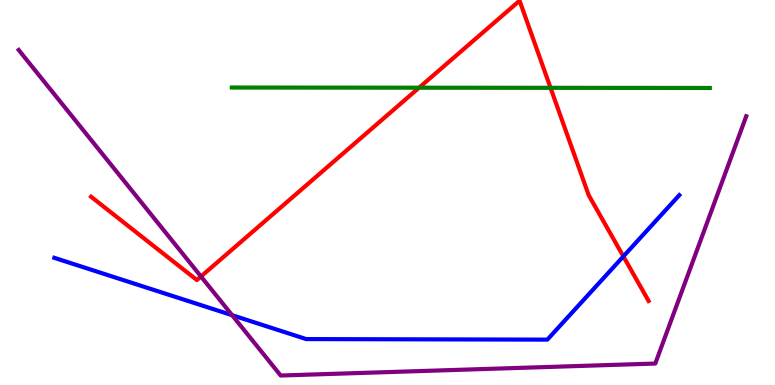[{'lines': ['blue', 'red'], 'intersections': [{'x': 8.04, 'y': 3.34}]}, {'lines': ['green', 'red'], 'intersections': [{'x': 5.41, 'y': 7.72}, {'x': 7.1, 'y': 7.72}]}, {'lines': ['purple', 'red'], 'intersections': [{'x': 2.59, 'y': 2.82}]}, {'lines': ['blue', 'green'], 'intersections': []}, {'lines': ['blue', 'purple'], 'intersections': [{'x': 3.0, 'y': 1.81}]}, {'lines': ['green', 'purple'], 'intersections': []}]